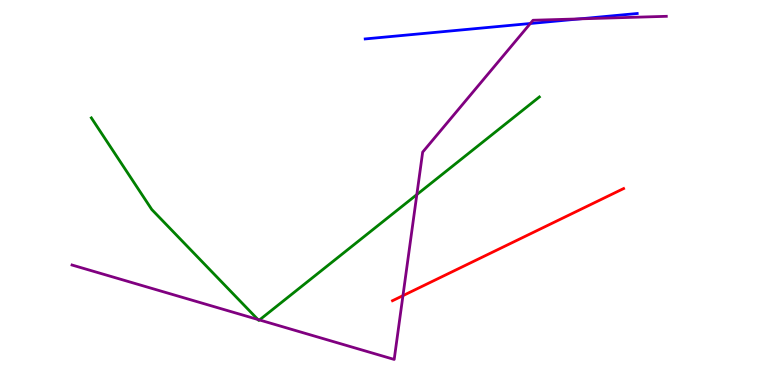[{'lines': ['blue', 'red'], 'intersections': []}, {'lines': ['green', 'red'], 'intersections': []}, {'lines': ['purple', 'red'], 'intersections': [{'x': 5.2, 'y': 2.32}]}, {'lines': ['blue', 'green'], 'intersections': []}, {'lines': ['blue', 'purple'], 'intersections': [{'x': 6.84, 'y': 9.39}, {'x': 7.48, 'y': 9.51}]}, {'lines': ['green', 'purple'], 'intersections': [{'x': 3.33, 'y': 1.7}, {'x': 3.35, 'y': 1.69}, {'x': 5.38, 'y': 4.95}]}]